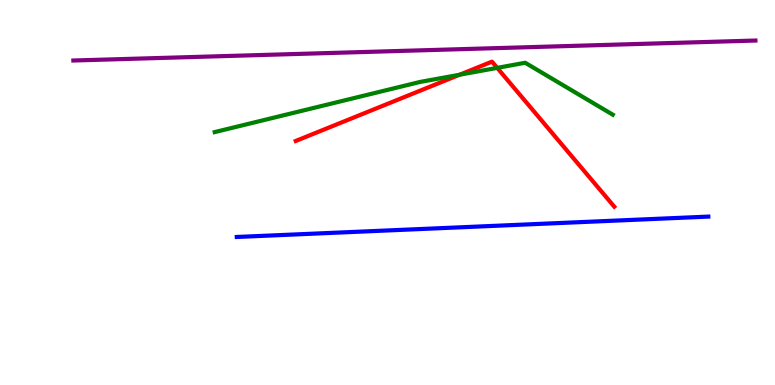[{'lines': ['blue', 'red'], 'intersections': []}, {'lines': ['green', 'red'], 'intersections': [{'x': 5.93, 'y': 8.06}, {'x': 6.42, 'y': 8.24}]}, {'lines': ['purple', 'red'], 'intersections': []}, {'lines': ['blue', 'green'], 'intersections': []}, {'lines': ['blue', 'purple'], 'intersections': []}, {'lines': ['green', 'purple'], 'intersections': []}]